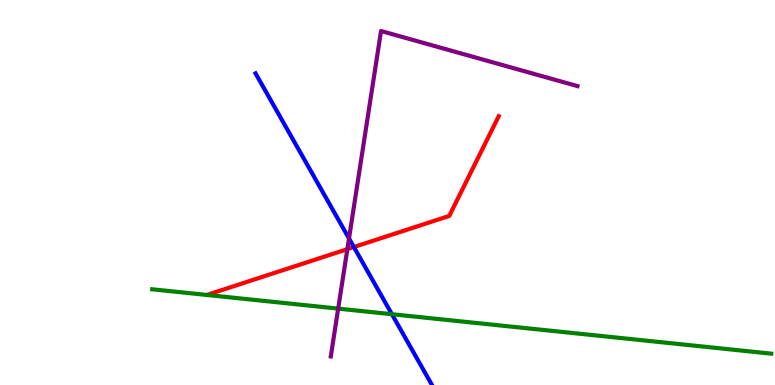[{'lines': ['blue', 'red'], 'intersections': [{'x': 4.57, 'y': 3.58}]}, {'lines': ['green', 'red'], 'intersections': []}, {'lines': ['purple', 'red'], 'intersections': [{'x': 4.48, 'y': 3.53}]}, {'lines': ['blue', 'green'], 'intersections': [{'x': 5.06, 'y': 1.84}]}, {'lines': ['blue', 'purple'], 'intersections': [{'x': 4.5, 'y': 3.81}]}, {'lines': ['green', 'purple'], 'intersections': [{'x': 4.36, 'y': 1.98}]}]